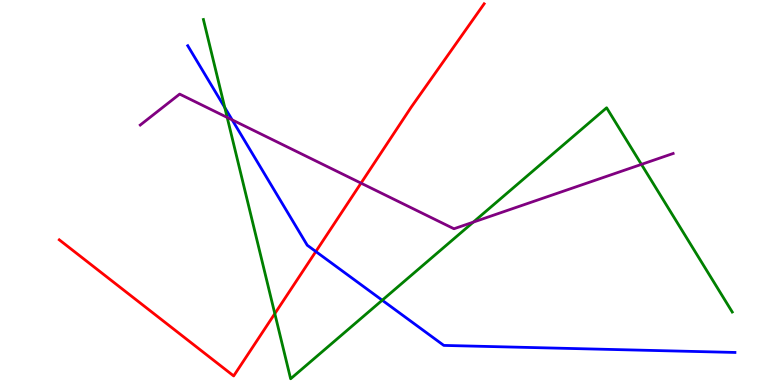[{'lines': ['blue', 'red'], 'intersections': [{'x': 4.08, 'y': 3.47}]}, {'lines': ['green', 'red'], 'intersections': [{'x': 3.55, 'y': 1.85}]}, {'lines': ['purple', 'red'], 'intersections': [{'x': 4.66, 'y': 5.24}]}, {'lines': ['blue', 'green'], 'intersections': [{'x': 2.9, 'y': 7.21}, {'x': 4.93, 'y': 2.2}]}, {'lines': ['blue', 'purple'], 'intersections': [{'x': 3.0, 'y': 6.89}]}, {'lines': ['green', 'purple'], 'intersections': [{'x': 2.93, 'y': 6.95}, {'x': 6.11, 'y': 4.23}, {'x': 8.28, 'y': 5.73}]}]